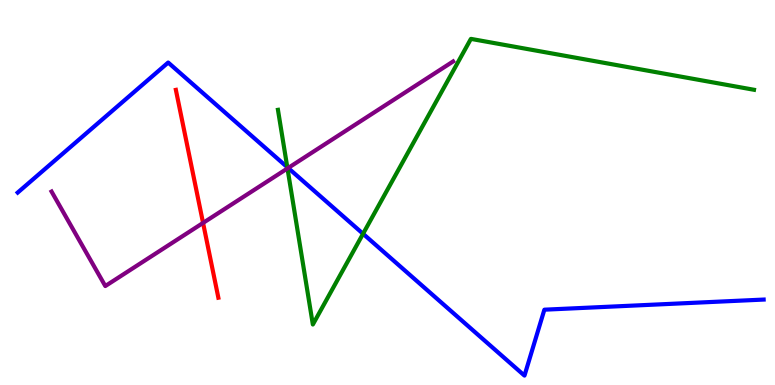[{'lines': ['blue', 'red'], 'intersections': []}, {'lines': ['green', 'red'], 'intersections': []}, {'lines': ['purple', 'red'], 'intersections': [{'x': 2.62, 'y': 4.21}]}, {'lines': ['blue', 'green'], 'intersections': [{'x': 3.71, 'y': 5.66}, {'x': 4.68, 'y': 3.93}]}, {'lines': ['blue', 'purple'], 'intersections': [{'x': 3.72, 'y': 5.64}]}, {'lines': ['green', 'purple'], 'intersections': [{'x': 3.71, 'y': 5.63}]}]